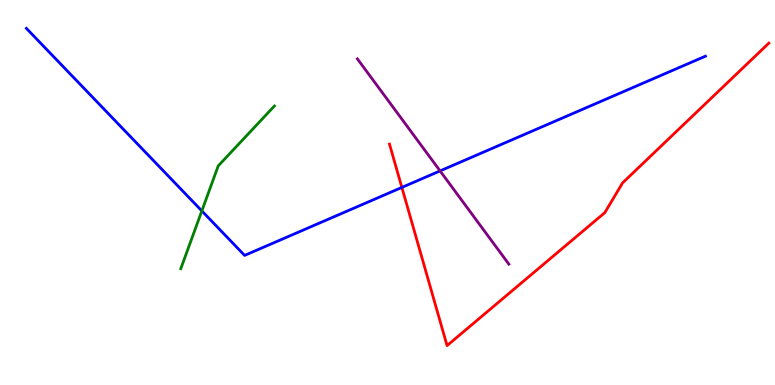[{'lines': ['blue', 'red'], 'intersections': [{'x': 5.19, 'y': 5.13}]}, {'lines': ['green', 'red'], 'intersections': []}, {'lines': ['purple', 'red'], 'intersections': []}, {'lines': ['blue', 'green'], 'intersections': [{'x': 2.6, 'y': 4.52}]}, {'lines': ['blue', 'purple'], 'intersections': [{'x': 5.68, 'y': 5.56}]}, {'lines': ['green', 'purple'], 'intersections': []}]